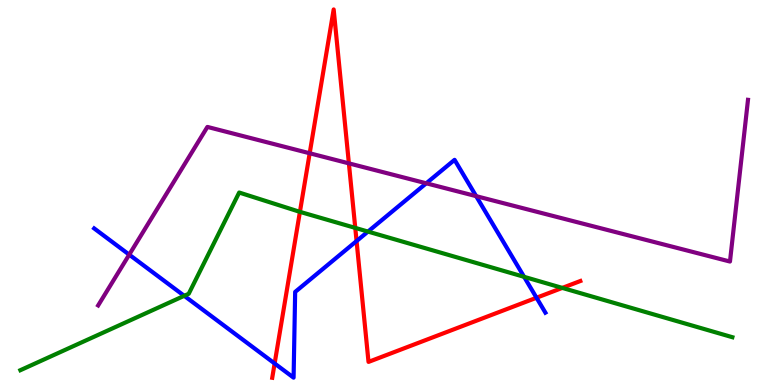[{'lines': ['blue', 'red'], 'intersections': [{'x': 3.54, 'y': 0.559}, {'x': 4.6, 'y': 3.74}, {'x': 6.92, 'y': 2.27}]}, {'lines': ['green', 'red'], 'intersections': [{'x': 3.87, 'y': 4.5}, {'x': 4.58, 'y': 4.08}, {'x': 7.26, 'y': 2.52}]}, {'lines': ['purple', 'red'], 'intersections': [{'x': 4.0, 'y': 6.02}, {'x': 4.5, 'y': 5.76}]}, {'lines': ['blue', 'green'], 'intersections': [{'x': 2.38, 'y': 2.32}, {'x': 4.75, 'y': 3.98}, {'x': 6.76, 'y': 2.81}]}, {'lines': ['blue', 'purple'], 'intersections': [{'x': 1.67, 'y': 3.39}, {'x': 5.5, 'y': 5.24}, {'x': 6.14, 'y': 4.91}]}, {'lines': ['green', 'purple'], 'intersections': []}]